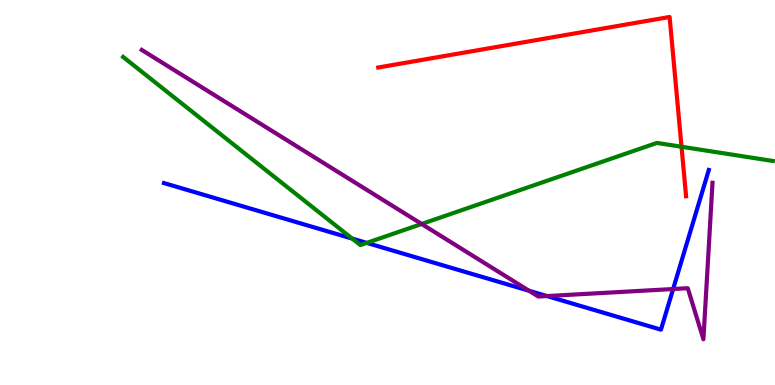[{'lines': ['blue', 'red'], 'intersections': []}, {'lines': ['green', 'red'], 'intersections': [{'x': 8.79, 'y': 6.19}]}, {'lines': ['purple', 'red'], 'intersections': []}, {'lines': ['blue', 'green'], 'intersections': [{'x': 4.54, 'y': 3.8}, {'x': 4.73, 'y': 3.69}]}, {'lines': ['blue', 'purple'], 'intersections': [{'x': 6.83, 'y': 2.45}, {'x': 7.06, 'y': 2.31}, {'x': 8.69, 'y': 2.49}]}, {'lines': ['green', 'purple'], 'intersections': [{'x': 5.44, 'y': 4.18}]}]